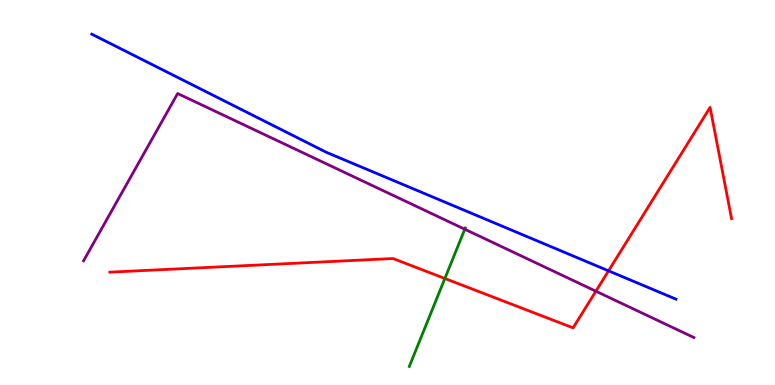[{'lines': ['blue', 'red'], 'intersections': [{'x': 7.85, 'y': 2.97}]}, {'lines': ['green', 'red'], 'intersections': [{'x': 5.74, 'y': 2.77}]}, {'lines': ['purple', 'red'], 'intersections': [{'x': 7.69, 'y': 2.44}]}, {'lines': ['blue', 'green'], 'intersections': []}, {'lines': ['blue', 'purple'], 'intersections': []}, {'lines': ['green', 'purple'], 'intersections': [{'x': 6.0, 'y': 4.05}]}]